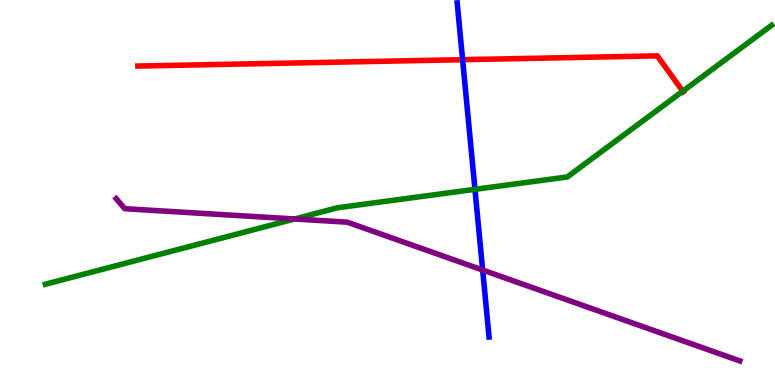[{'lines': ['blue', 'red'], 'intersections': [{'x': 5.97, 'y': 8.45}]}, {'lines': ['green', 'red'], 'intersections': [{'x': 8.81, 'y': 7.63}]}, {'lines': ['purple', 'red'], 'intersections': []}, {'lines': ['blue', 'green'], 'intersections': [{'x': 6.13, 'y': 5.08}]}, {'lines': ['blue', 'purple'], 'intersections': [{'x': 6.23, 'y': 2.99}]}, {'lines': ['green', 'purple'], 'intersections': [{'x': 3.8, 'y': 4.31}]}]